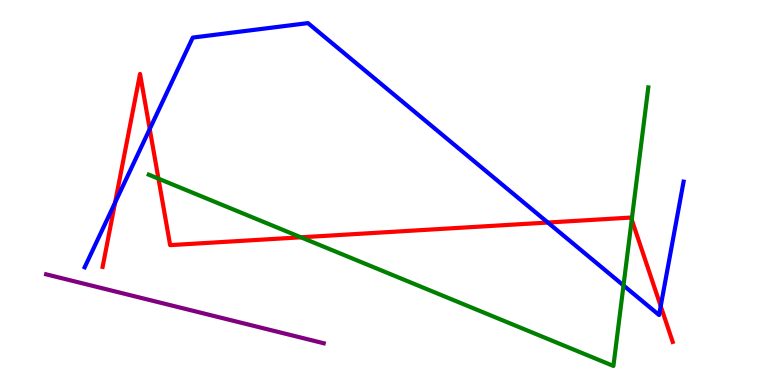[{'lines': ['blue', 'red'], 'intersections': [{'x': 1.48, 'y': 4.74}, {'x': 1.93, 'y': 6.65}, {'x': 7.07, 'y': 4.22}, {'x': 8.53, 'y': 2.05}]}, {'lines': ['green', 'red'], 'intersections': [{'x': 2.04, 'y': 5.36}, {'x': 3.88, 'y': 3.84}, {'x': 8.15, 'y': 4.29}]}, {'lines': ['purple', 'red'], 'intersections': []}, {'lines': ['blue', 'green'], 'intersections': [{'x': 8.05, 'y': 2.59}]}, {'lines': ['blue', 'purple'], 'intersections': []}, {'lines': ['green', 'purple'], 'intersections': []}]